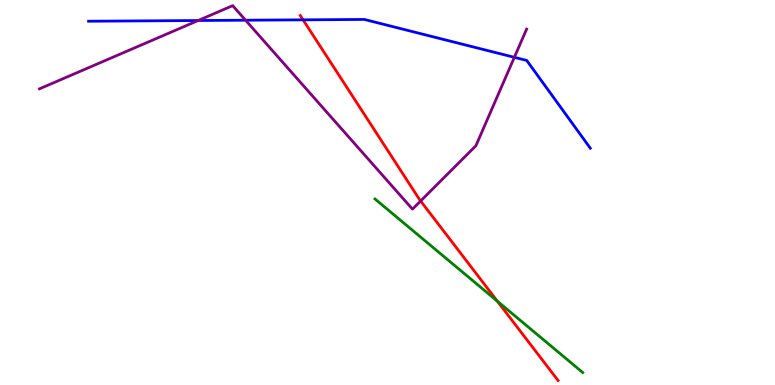[{'lines': ['blue', 'red'], 'intersections': [{'x': 3.91, 'y': 9.48}]}, {'lines': ['green', 'red'], 'intersections': [{'x': 6.42, 'y': 2.18}]}, {'lines': ['purple', 'red'], 'intersections': [{'x': 5.43, 'y': 4.78}]}, {'lines': ['blue', 'green'], 'intersections': []}, {'lines': ['blue', 'purple'], 'intersections': [{'x': 2.56, 'y': 9.47}, {'x': 3.17, 'y': 9.48}, {'x': 6.64, 'y': 8.51}]}, {'lines': ['green', 'purple'], 'intersections': []}]